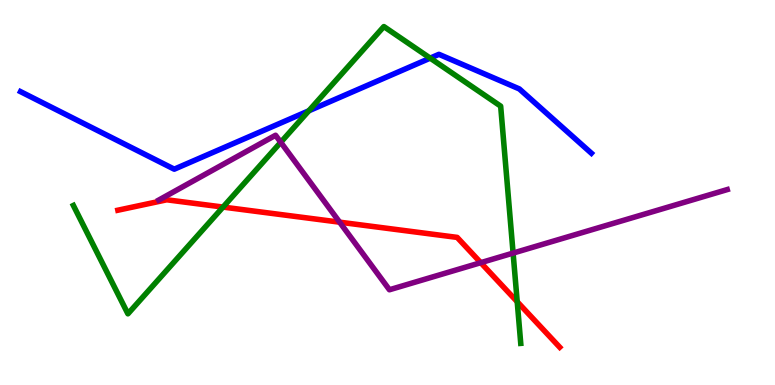[{'lines': ['blue', 'red'], 'intersections': []}, {'lines': ['green', 'red'], 'intersections': [{'x': 2.88, 'y': 4.62}, {'x': 6.67, 'y': 2.16}]}, {'lines': ['purple', 'red'], 'intersections': [{'x': 4.38, 'y': 4.23}, {'x': 6.2, 'y': 3.18}]}, {'lines': ['blue', 'green'], 'intersections': [{'x': 3.98, 'y': 7.12}, {'x': 5.55, 'y': 8.49}]}, {'lines': ['blue', 'purple'], 'intersections': []}, {'lines': ['green', 'purple'], 'intersections': [{'x': 3.62, 'y': 6.3}, {'x': 6.62, 'y': 3.43}]}]